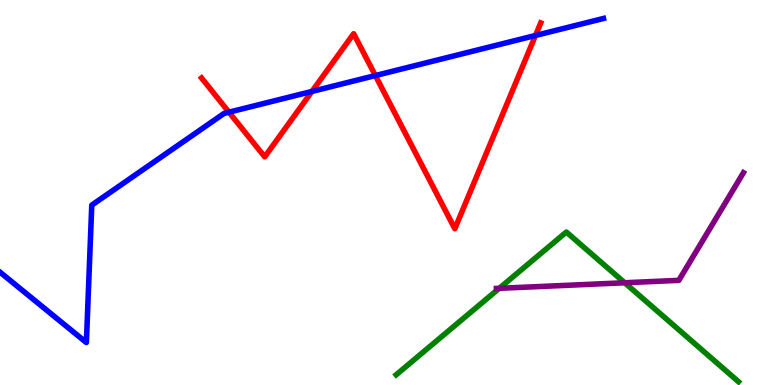[{'lines': ['blue', 'red'], 'intersections': [{'x': 2.95, 'y': 7.09}, {'x': 4.03, 'y': 7.63}, {'x': 4.84, 'y': 8.04}, {'x': 6.91, 'y': 9.08}]}, {'lines': ['green', 'red'], 'intersections': []}, {'lines': ['purple', 'red'], 'intersections': []}, {'lines': ['blue', 'green'], 'intersections': []}, {'lines': ['blue', 'purple'], 'intersections': []}, {'lines': ['green', 'purple'], 'intersections': [{'x': 6.44, 'y': 2.51}, {'x': 8.06, 'y': 2.66}]}]